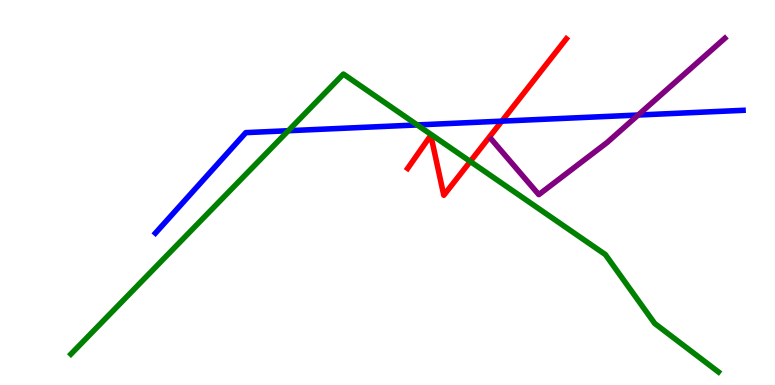[{'lines': ['blue', 'red'], 'intersections': [{'x': 6.48, 'y': 6.85}]}, {'lines': ['green', 'red'], 'intersections': [{'x': 6.07, 'y': 5.81}]}, {'lines': ['purple', 'red'], 'intersections': []}, {'lines': ['blue', 'green'], 'intersections': [{'x': 3.72, 'y': 6.6}, {'x': 5.38, 'y': 6.75}]}, {'lines': ['blue', 'purple'], 'intersections': [{'x': 8.23, 'y': 7.01}]}, {'lines': ['green', 'purple'], 'intersections': []}]